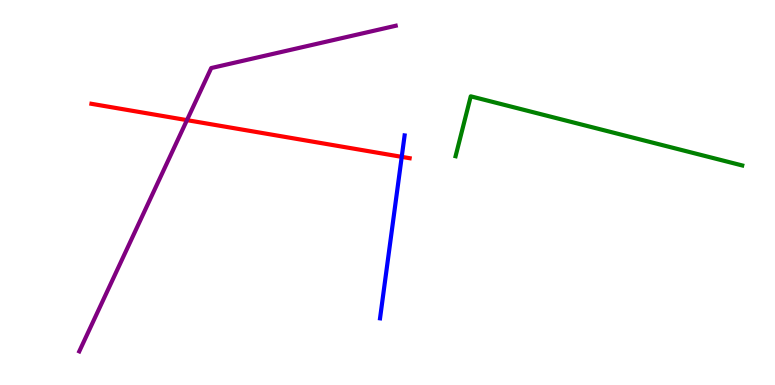[{'lines': ['blue', 'red'], 'intersections': [{'x': 5.18, 'y': 5.93}]}, {'lines': ['green', 'red'], 'intersections': []}, {'lines': ['purple', 'red'], 'intersections': [{'x': 2.41, 'y': 6.88}]}, {'lines': ['blue', 'green'], 'intersections': []}, {'lines': ['blue', 'purple'], 'intersections': []}, {'lines': ['green', 'purple'], 'intersections': []}]